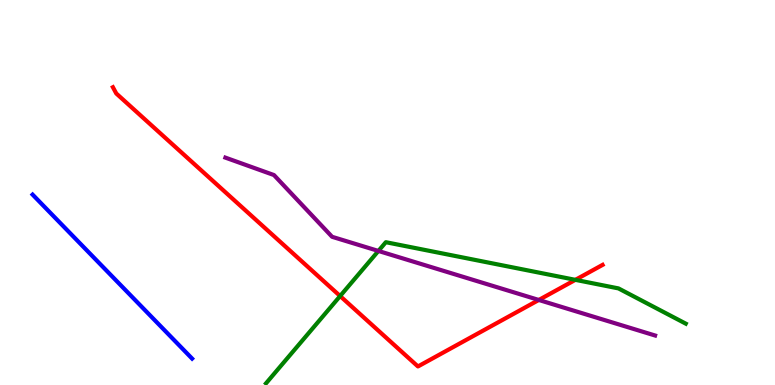[{'lines': ['blue', 'red'], 'intersections': []}, {'lines': ['green', 'red'], 'intersections': [{'x': 4.39, 'y': 2.31}, {'x': 7.42, 'y': 2.73}]}, {'lines': ['purple', 'red'], 'intersections': [{'x': 6.95, 'y': 2.21}]}, {'lines': ['blue', 'green'], 'intersections': []}, {'lines': ['blue', 'purple'], 'intersections': []}, {'lines': ['green', 'purple'], 'intersections': [{'x': 4.88, 'y': 3.48}]}]